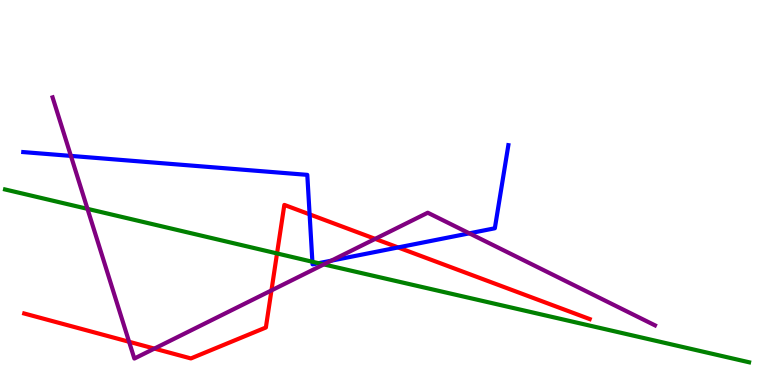[{'lines': ['blue', 'red'], 'intersections': [{'x': 3.99, 'y': 4.43}, {'x': 5.14, 'y': 3.57}]}, {'lines': ['green', 'red'], 'intersections': [{'x': 3.57, 'y': 3.42}]}, {'lines': ['purple', 'red'], 'intersections': [{'x': 1.67, 'y': 1.12}, {'x': 1.99, 'y': 0.946}, {'x': 3.5, 'y': 2.46}, {'x': 4.84, 'y': 3.8}]}, {'lines': ['blue', 'green'], 'intersections': [{'x': 4.03, 'y': 3.2}, {'x': 4.11, 'y': 3.16}]}, {'lines': ['blue', 'purple'], 'intersections': [{'x': 0.915, 'y': 5.95}, {'x': 4.27, 'y': 3.23}, {'x': 6.06, 'y': 3.94}]}, {'lines': ['green', 'purple'], 'intersections': [{'x': 1.13, 'y': 4.58}, {'x': 4.18, 'y': 3.13}]}]